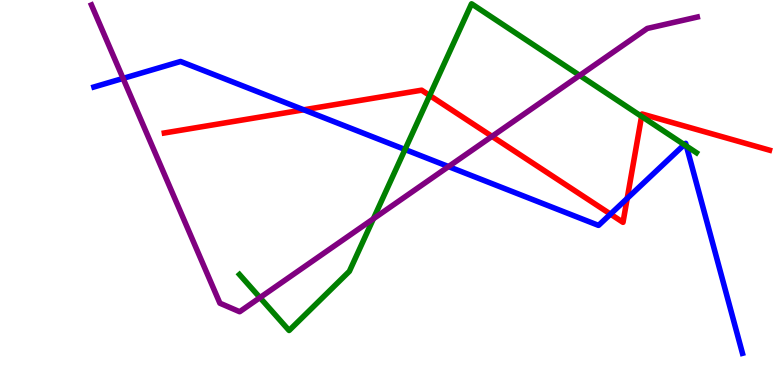[{'lines': ['blue', 'red'], 'intersections': [{'x': 3.92, 'y': 7.15}, {'x': 7.88, 'y': 4.44}, {'x': 8.09, 'y': 4.85}]}, {'lines': ['green', 'red'], 'intersections': [{'x': 5.54, 'y': 7.52}, {'x': 8.28, 'y': 6.98}]}, {'lines': ['purple', 'red'], 'intersections': [{'x': 6.35, 'y': 6.46}]}, {'lines': ['blue', 'green'], 'intersections': [{'x': 5.23, 'y': 6.12}, {'x': 8.83, 'y': 6.24}, {'x': 8.86, 'y': 6.21}]}, {'lines': ['blue', 'purple'], 'intersections': [{'x': 1.59, 'y': 7.96}, {'x': 5.79, 'y': 5.67}]}, {'lines': ['green', 'purple'], 'intersections': [{'x': 3.35, 'y': 2.27}, {'x': 4.82, 'y': 4.32}, {'x': 7.48, 'y': 8.04}]}]